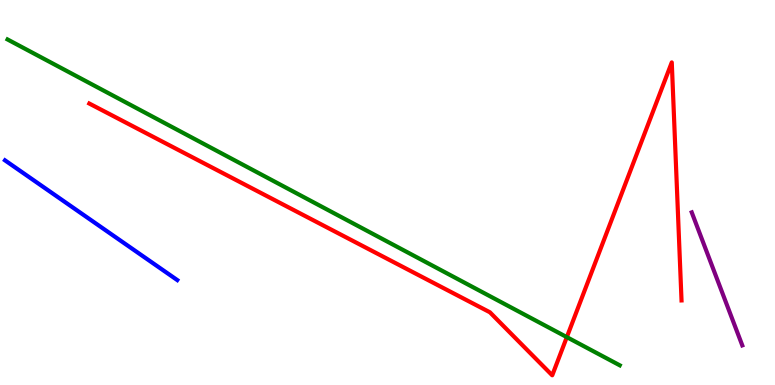[{'lines': ['blue', 'red'], 'intersections': []}, {'lines': ['green', 'red'], 'intersections': [{'x': 7.31, 'y': 1.24}]}, {'lines': ['purple', 'red'], 'intersections': []}, {'lines': ['blue', 'green'], 'intersections': []}, {'lines': ['blue', 'purple'], 'intersections': []}, {'lines': ['green', 'purple'], 'intersections': []}]